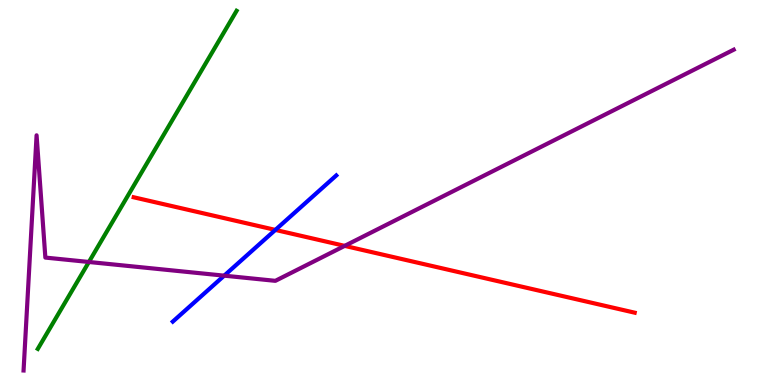[{'lines': ['blue', 'red'], 'intersections': [{'x': 3.55, 'y': 4.03}]}, {'lines': ['green', 'red'], 'intersections': []}, {'lines': ['purple', 'red'], 'intersections': [{'x': 4.45, 'y': 3.61}]}, {'lines': ['blue', 'green'], 'intersections': []}, {'lines': ['blue', 'purple'], 'intersections': [{'x': 2.89, 'y': 2.84}]}, {'lines': ['green', 'purple'], 'intersections': [{'x': 1.15, 'y': 3.2}]}]